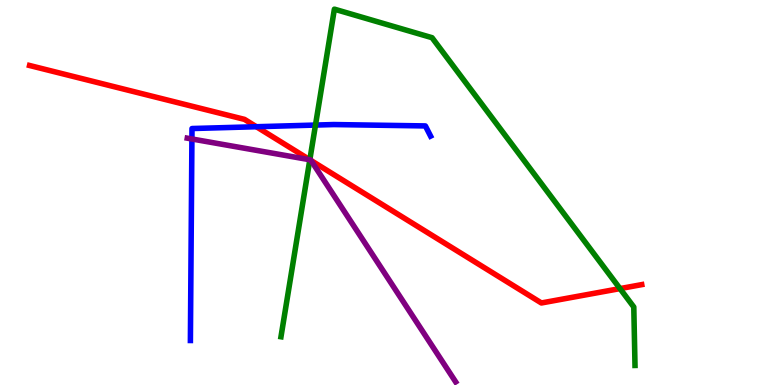[{'lines': ['blue', 'red'], 'intersections': [{'x': 3.31, 'y': 6.71}]}, {'lines': ['green', 'red'], 'intersections': [{'x': 4.0, 'y': 5.85}, {'x': 8.0, 'y': 2.5}]}, {'lines': ['purple', 'red'], 'intersections': [{'x': 4.0, 'y': 5.85}, {'x': 4.01, 'y': 5.83}]}, {'lines': ['blue', 'green'], 'intersections': [{'x': 4.07, 'y': 6.75}]}, {'lines': ['blue', 'purple'], 'intersections': [{'x': 2.48, 'y': 6.39}]}, {'lines': ['green', 'purple'], 'intersections': [{'x': 4.0, 'y': 5.85}]}]